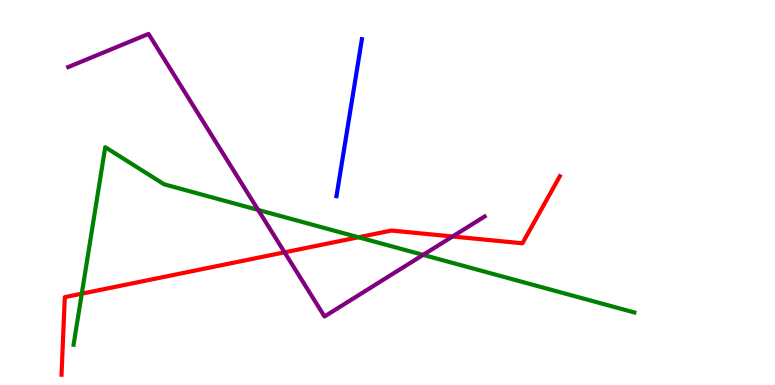[{'lines': ['blue', 'red'], 'intersections': []}, {'lines': ['green', 'red'], 'intersections': [{'x': 1.06, 'y': 2.37}, {'x': 4.63, 'y': 3.84}]}, {'lines': ['purple', 'red'], 'intersections': [{'x': 3.67, 'y': 3.45}, {'x': 5.84, 'y': 3.86}]}, {'lines': ['blue', 'green'], 'intersections': []}, {'lines': ['blue', 'purple'], 'intersections': []}, {'lines': ['green', 'purple'], 'intersections': [{'x': 3.33, 'y': 4.55}, {'x': 5.46, 'y': 3.38}]}]